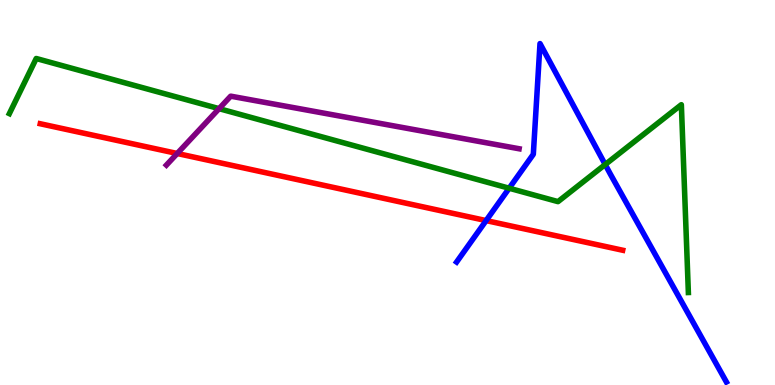[{'lines': ['blue', 'red'], 'intersections': [{'x': 6.27, 'y': 4.27}]}, {'lines': ['green', 'red'], 'intersections': []}, {'lines': ['purple', 'red'], 'intersections': [{'x': 2.29, 'y': 6.01}]}, {'lines': ['blue', 'green'], 'intersections': [{'x': 6.57, 'y': 5.11}, {'x': 7.81, 'y': 5.73}]}, {'lines': ['blue', 'purple'], 'intersections': []}, {'lines': ['green', 'purple'], 'intersections': [{'x': 2.83, 'y': 7.18}]}]